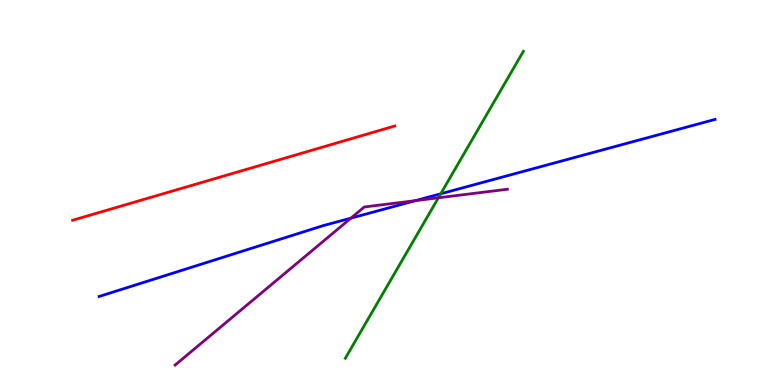[{'lines': ['blue', 'red'], 'intersections': []}, {'lines': ['green', 'red'], 'intersections': []}, {'lines': ['purple', 'red'], 'intersections': []}, {'lines': ['blue', 'green'], 'intersections': [{'x': 5.69, 'y': 4.97}]}, {'lines': ['blue', 'purple'], 'intersections': [{'x': 4.53, 'y': 4.33}, {'x': 5.36, 'y': 4.79}]}, {'lines': ['green', 'purple'], 'intersections': [{'x': 5.66, 'y': 4.86}]}]